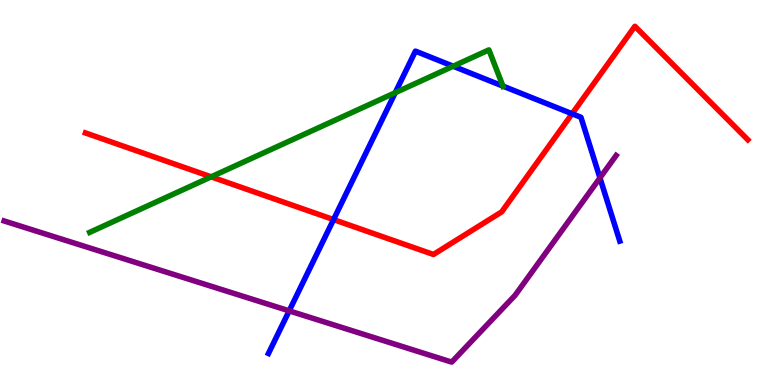[{'lines': ['blue', 'red'], 'intersections': [{'x': 4.3, 'y': 4.3}, {'x': 7.38, 'y': 7.05}]}, {'lines': ['green', 'red'], 'intersections': [{'x': 2.72, 'y': 5.41}]}, {'lines': ['purple', 'red'], 'intersections': []}, {'lines': ['blue', 'green'], 'intersections': [{'x': 5.1, 'y': 7.59}, {'x': 5.85, 'y': 8.28}, {'x': 6.49, 'y': 7.76}]}, {'lines': ['blue', 'purple'], 'intersections': [{'x': 3.73, 'y': 1.93}, {'x': 7.74, 'y': 5.38}]}, {'lines': ['green', 'purple'], 'intersections': []}]